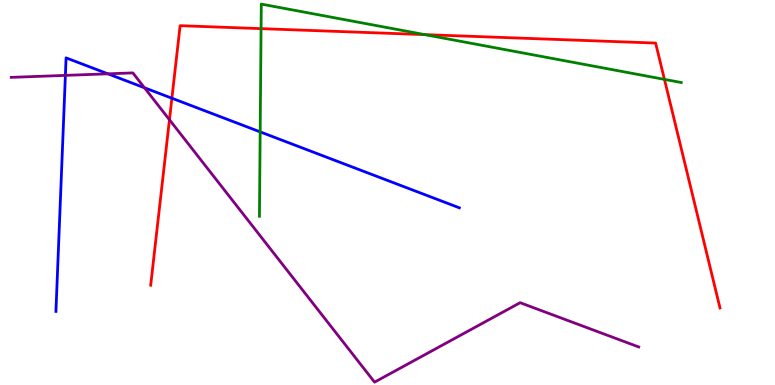[{'lines': ['blue', 'red'], 'intersections': [{'x': 2.22, 'y': 7.45}]}, {'lines': ['green', 'red'], 'intersections': [{'x': 3.37, 'y': 9.26}, {'x': 5.48, 'y': 9.1}, {'x': 8.57, 'y': 7.94}]}, {'lines': ['purple', 'red'], 'intersections': [{'x': 2.19, 'y': 6.89}]}, {'lines': ['blue', 'green'], 'intersections': [{'x': 3.36, 'y': 6.57}]}, {'lines': ['blue', 'purple'], 'intersections': [{'x': 0.844, 'y': 8.04}, {'x': 1.39, 'y': 8.08}, {'x': 1.86, 'y': 7.72}]}, {'lines': ['green', 'purple'], 'intersections': []}]